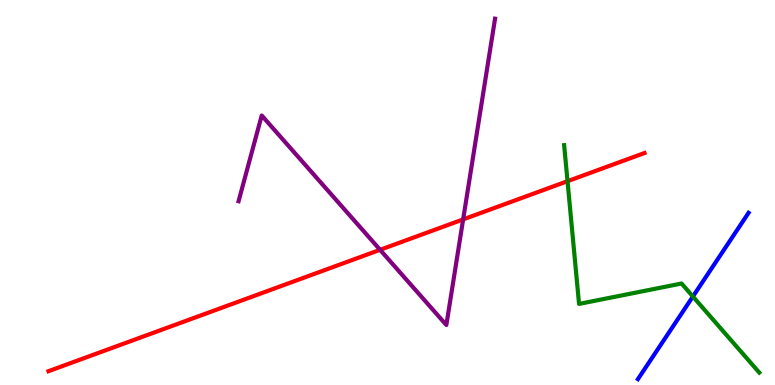[{'lines': ['blue', 'red'], 'intersections': []}, {'lines': ['green', 'red'], 'intersections': [{'x': 7.32, 'y': 5.29}]}, {'lines': ['purple', 'red'], 'intersections': [{'x': 4.9, 'y': 3.51}, {'x': 5.98, 'y': 4.3}]}, {'lines': ['blue', 'green'], 'intersections': [{'x': 8.94, 'y': 2.3}]}, {'lines': ['blue', 'purple'], 'intersections': []}, {'lines': ['green', 'purple'], 'intersections': []}]